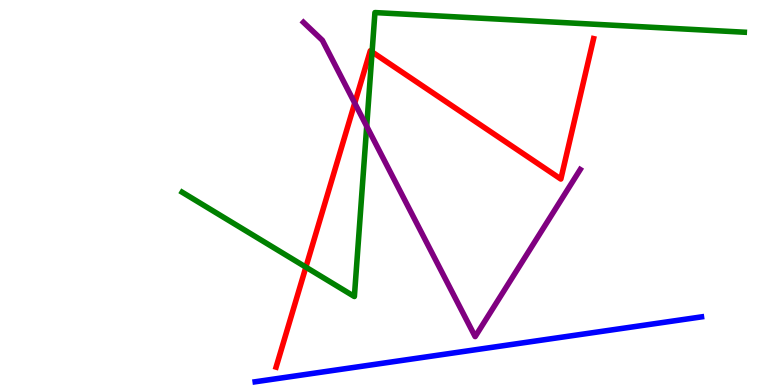[{'lines': ['blue', 'red'], 'intersections': []}, {'lines': ['green', 'red'], 'intersections': [{'x': 3.95, 'y': 3.06}, {'x': 4.8, 'y': 8.65}]}, {'lines': ['purple', 'red'], 'intersections': [{'x': 4.58, 'y': 7.32}]}, {'lines': ['blue', 'green'], 'intersections': []}, {'lines': ['blue', 'purple'], 'intersections': []}, {'lines': ['green', 'purple'], 'intersections': [{'x': 4.73, 'y': 6.72}]}]